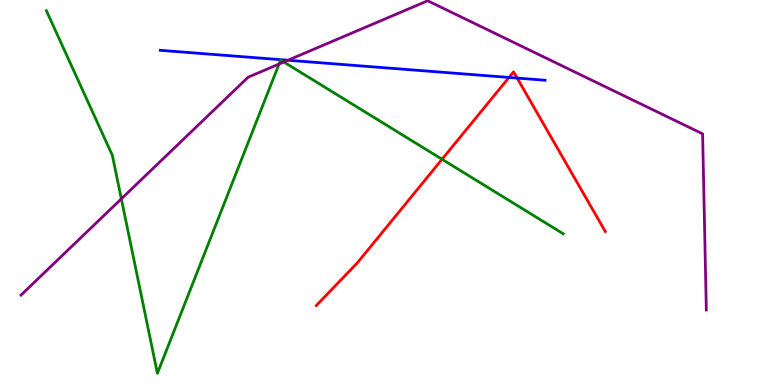[{'lines': ['blue', 'red'], 'intersections': [{'x': 6.57, 'y': 7.99}, {'x': 6.67, 'y': 7.97}]}, {'lines': ['green', 'red'], 'intersections': [{'x': 5.7, 'y': 5.86}]}, {'lines': ['purple', 'red'], 'intersections': []}, {'lines': ['blue', 'green'], 'intersections': []}, {'lines': ['blue', 'purple'], 'intersections': [{'x': 3.72, 'y': 8.44}]}, {'lines': ['green', 'purple'], 'intersections': [{'x': 1.57, 'y': 4.84}, {'x': 3.6, 'y': 8.34}, {'x': 3.66, 'y': 8.39}]}]